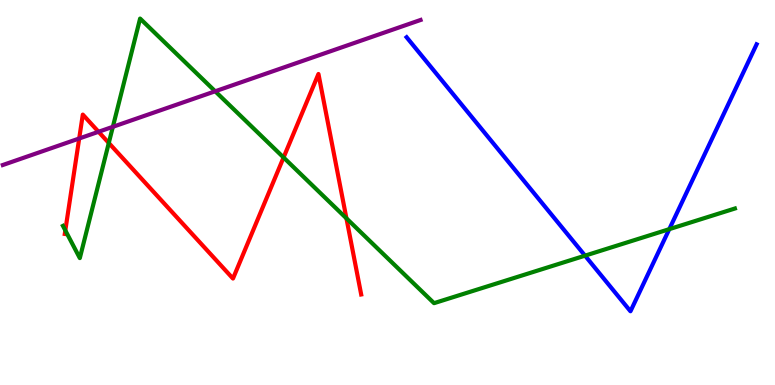[{'lines': ['blue', 'red'], 'intersections': []}, {'lines': ['green', 'red'], 'intersections': [{'x': 0.843, 'y': 4.02}, {'x': 1.4, 'y': 6.29}, {'x': 3.66, 'y': 5.91}, {'x': 4.47, 'y': 4.33}]}, {'lines': ['purple', 'red'], 'intersections': [{'x': 1.02, 'y': 6.4}, {'x': 1.27, 'y': 6.58}]}, {'lines': ['blue', 'green'], 'intersections': [{'x': 7.55, 'y': 3.36}, {'x': 8.64, 'y': 4.05}]}, {'lines': ['blue', 'purple'], 'intersections': []}, {'lines': ['green', 'purple'], 'intersections': [{'x': 1.46, 'y': 6.71}, {'x': 2.78, 'y': 7.63}]}]